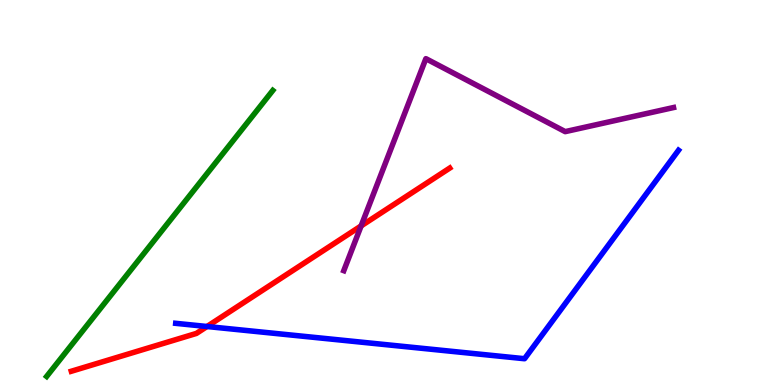[{'lines': ['blue', 'red'], 'intersections': [{'x': 2.67, 'y': 1.52}]}, {'lines': ['green', 'red'], 'intersections': []}, {'lines': ['purple', 'red'], 'intersections': [{'x': 4.66, 'y': 4.13}]}, {'lines': ['blue', 'green'], 'intersections': []}, {'lines': ['blue', 'purple'], 'intersections': []}, {'lines': ['green', 'purple'], 'intersections': []}]